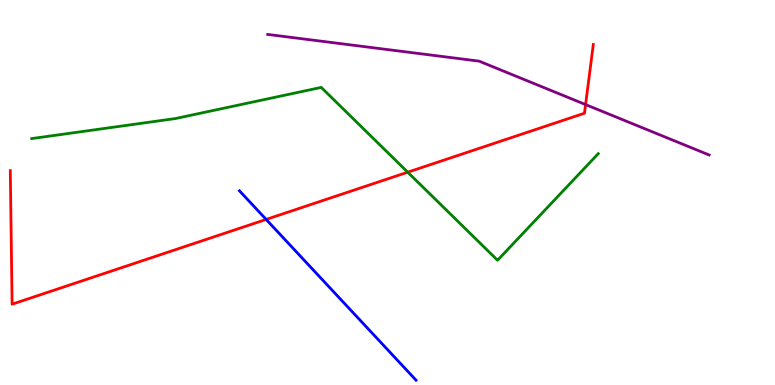[{'lines': ['blue', 'red'], 'intersections': [{'x': 3.43, 'y': 4.3}]}, {'lines': ['green', 'red'], 'intersections': [{'x': 5.26, 'y': 5.53}]}, {'lines': ['purple', 'red'], 'intersections': [{'x': 7.56, 'y': 7.28}]}, {'lines': ['blue', 'green'], 'intersections': []}, {'lines': ['blue', 'purple'], 'intersections': []}, {'lines': ['green', 'purple'], 'intersections': []}]